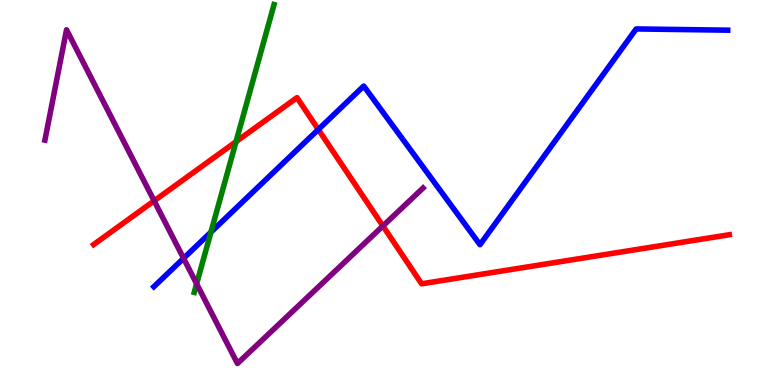[{'lines': ['blue', 'red'], 'intersections': [{'x': 4.11, 'y': 6.64}]}, {'lines': ['green', 'red'], 'intersections': [{'x': 3.05, 'y': 6.32}]}, {'lines': ['purple', 'red'], 'intersections': [{'x': 1.99, 'y': 4.78}, {'x': 4.94, 'y': 4.13}]}, {'lines': ['blue', 'green'], 'intersections': [{'x': 2.72, 'y': 3.97}]}, {'lines': ['blue', 'purple'], 'intersections': [{'x': 2.37, 'y': 3.29}]}, {'lines': ['green', 'purple'], 'intersections': [{'x': 2.54, 'y': 2.63}]}]